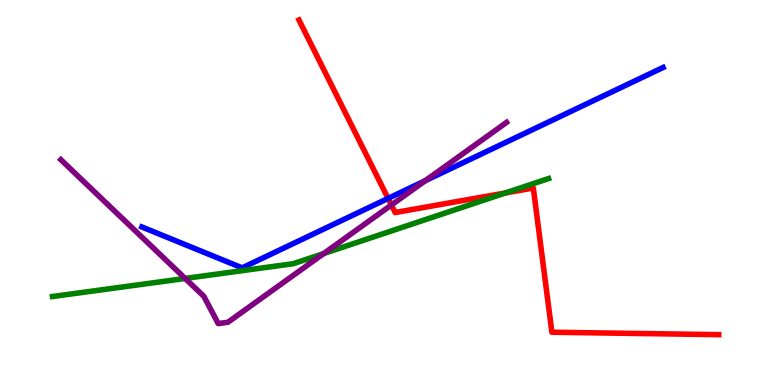[{'lines': ['blue', 'red'], 'intersections': [{'x': 5.01, 'y': 4.85}]}, {'lines': ['green', 'red'], 'intersections': [{'x': 6.52, 'y': 4.99}]}, {'lines': ['purple', 'red'], 'intersections': [{'x': 5.05, 'y': 4.68}]}, {'lines': ['blue', 'green'], 'intersections': []}, {'lines': ['blue', 'purple'], 'intersections': [{'x': 5.49, 'y': 5.31}]}, {'lines': ['green', 'purple'], 'intersections': [{'x': 2.39, 'y': 2.77}, {'x': 4.18, 'y': 3.41}]}]